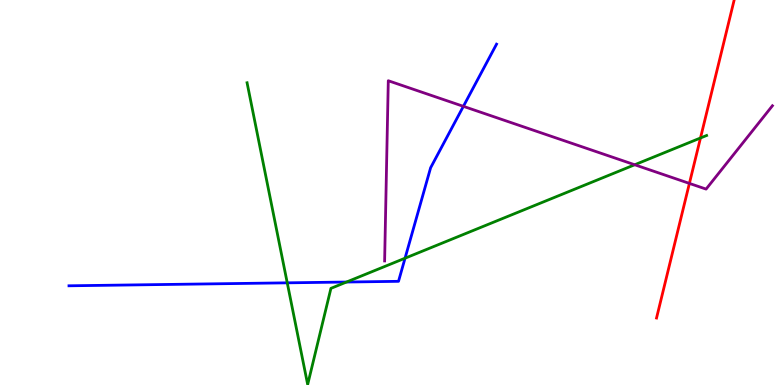[{'lines': ['blue', 'red'], 'intersections': []}, {'lines': ['green', 'red'], 'intersections': [{'x': 9.04, 'y': 6.42}]}, {'lines': ['purple', 'red'], 'intersections': [{'x': 8.9, 'y': 5.24}]}, {'lines': ['blue', 'green'], 'intersections': [{'x': 3.71, 'y': 2.65}, {'x': 4.47, 'y': 2.67}, {'x': 5.23, 'y': 3.29}]}, {'lines': ['blue', 'purple'], 'intersections': [{'x': 5.98, 'y': 7.24}]}, {'lines': ['green', 'purple'], 'intersections': [{'x': 8.19, 'y': 5.72}]}]